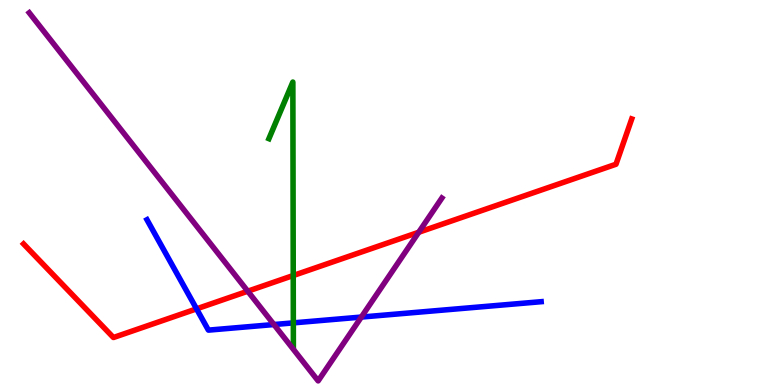[{'lines': ['blue', 'red'], 'intersections': [{'x': 2.54, 'y': 1.98}]}, {'lines': ['green', 'red'], 'intersections': [{'x': 3.78, 'y': 2.84}]}, {'lines': ['purple', 'red'], 'intersections': [{'x': 3.2, 'y': 2.44}, {'x': 5.4, 'y': 3.97}]}, {'lines': ['blue', 'green'], 'intersections': [{'x': 3.78, 'y': 1.61}]}, {'lines': ['blue', 'purple'], 'intersections': [{'x': 3.53, 'y': 1.57}, {'x': 4.66, 'y': 1.76}]}, {'lines': ['green', 'purple'], 'intersections': []}]